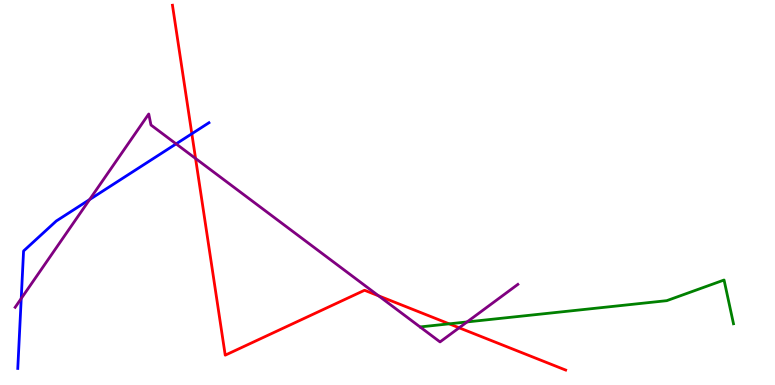[{'lines': ['blue', 'red'], 'intersections': [{'x': 2.48, 'y': 6.53}]}, {'lines': ['green', 'red'], 'intersections': [{'x': 5.8, 'y': 1.59}]}, {'lines': ['purple', 'red'], 'intersections': [{'x': 2.52, 'y': 5.88}, {'x': 4.89, 'y': 2.32}, {'x': 5.92, 'y': 1.49}]}, {'lines': ['blue', 'green'], 'intersections': []}, {'lines': ['blue', 'purple'], 'intersections': [{'x': 0.274, 'y': 2.25}, {'x': 1.16, 'y': 4.82}, {'x': 2.27, 'y': 6.26}]}, {'lines': ['green', 'purple'], 'intersections': [{'x': 6.03, 'y': 1.64}]}]